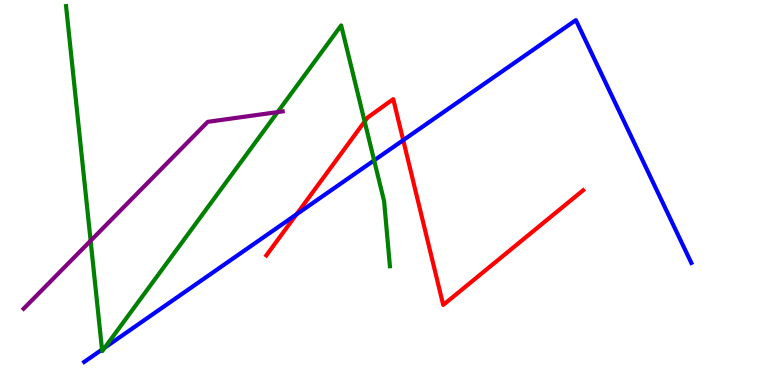[{'lines': ['blue', 'red'], 'intersections': [{'x': 3.83, 'y': 4.43}, {'x': 5.2, 'y': 6.36}]}, {'lines': ['green', 'red'], 'intersections': [{'x': 4.71, 'y': 6.84}]}, {'lines': ['purple', 'red'], 'intersections': []}, {'lines': ['blue', 'green'], 'intersections': [{'x': 1.32, 'y': 0.921}, {'x': 1.35, 'y': 0.971}, {'x': 4.83, 'y': 5.83}]}, {'lines': ['blue', 'purple'], 'intersections': []}, {'lines': ['green', 'purple'], 'intersections': [{'x': 1.17, 'y': 3.75}, {'x': 3.58, 'y': 7.09}]}]